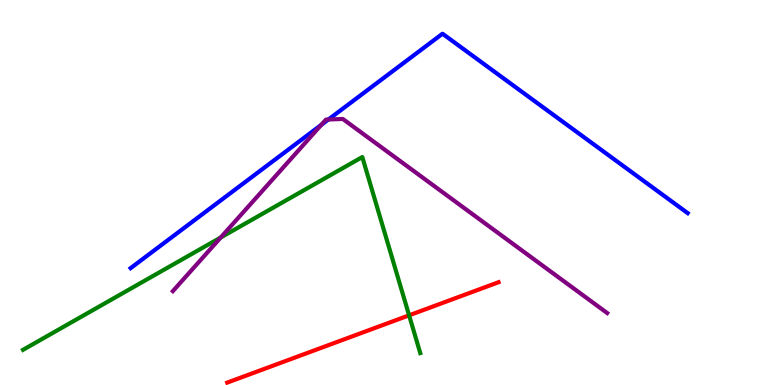[{'lines': ['blue', 'red'], 'intersections': []}, {'lines': ['green', 'red'], 'intersections': [{'x': 5.28, 'y': 1.81}]}, {'lines': ['purple', 'red'], 'intersections': []}, {'lines': ['blue', 'green'], 'intersections': []}, {'lines': ['blue', 'purple'], 'intersections': [{'x': 4.15, 'y': 6.76}, {'x': 4.24, 'y': 6.9}]}, {'lines': ['green', 'purple'], 'intersections': [{'x': 2.85, 'y': 3.83}]}]